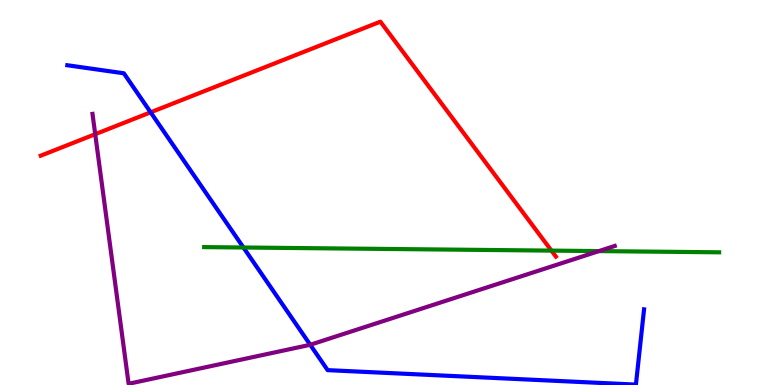[{'lines': ['blue', 'red'], 'intersections': [{'x': 1.94, 'y': 7.08}]}, {'lines': ['green', 'red'], 'intersections': [{'x': 7.12, 'y': 3.49}]}, {'lines': ['purple', 'red'], 'intersections': [{'x': 1.23, 'y': 6.51}]}, {'lines': ['blue', 'green'], 'intersections': [{'x': 3.14, 'y': 3.57}]}, {'lines': ['blue', 'purple'], 'intersections': [{'x': 4.0, 'y': 1.04}]}, {'lines': ['green', 'purple'], 'intersections': [{'x': 7.73, 'y': 3.48}]}]